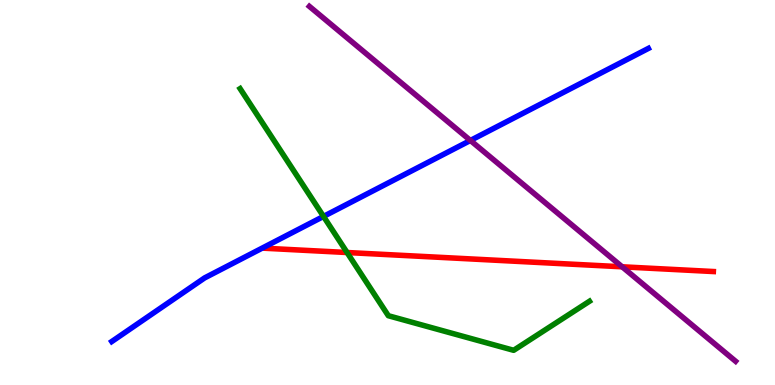[{'lines': ['blue', 'red'], 'intersections': []}, {'lines': ['green', 'red'], 'intersections': [{'x': 4.48, 'y': 3.44}]}, {'lines': ['purple', 'red'], 'intersections': [{'x': 8.03, 'y': 3.07}]}, {'lines': ['blue', 'green'], 'intersections': [{'x': 4.17, 'y': 4.38}]}, {'lines': ['blue', 'purple'], 'intersections': [{'x': 6.07, 'y': 6.35}]}, {'lines': ['green', 'purple'], 'intersections': []}]